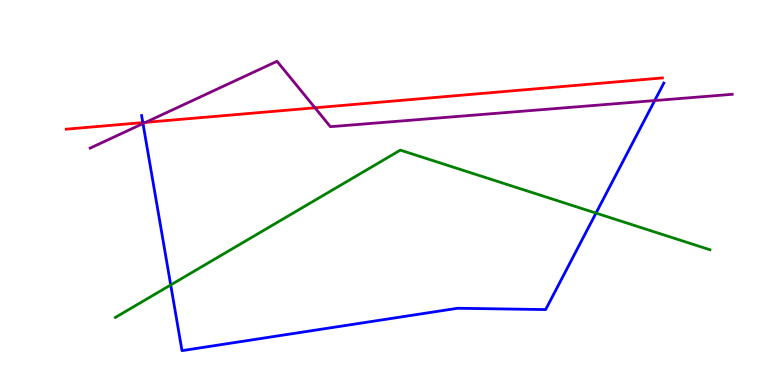[{'lines': ['blue', 'red'], 'intersections': [{'x': 1.84, 'y': 6.82}]}, {'lines': ['green', 'red'], 'intersections': []}, {'lines': ['purple', 'red'], 'intersections': [{'x': 1.88, 'y': 6.82}, {'x': 4.06, 'y': 7.2}]}, {'lines': ['blue', 'green'], 'intersections': [{'x': 2.2, 'y': 2.6}, {'x': 7.69, 'y': 4.47}]}, {'lines': ['blue', 'purple'], 'intersections': [{'x': 1.84, 'y': 6.79}, {'x': 8.45, 'y': 7.39}]}, {'lines': ['green', 'purple'], 'intersections': []}]